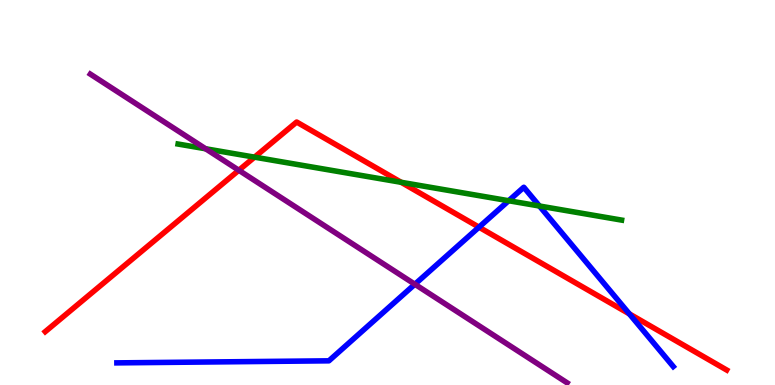[{'lines': ['blue', 'red'], 'intersections': [{'x': 6.18, 'y': 4.1}, {'x': 8.12, 'y': 1.85}]}, {'lines': ['green', 'red'], 'intersections': [{'x': 3.28, 'y': 5.92}, {'x': 5.18, 'y': 5.26}]}, {'lines': ['purple', 'red'], 'intersections': [{'x': 3.08, 'y': 5.58}]}, {'lines': ['blue', 'green'], 'intersections': [{'x': 6.56, 'y': 4.79}, {'x': 6.96, 'y': 4.65}]}, {'lines': ['blue', 'purple'], 'intersections': [{'x': 5.35, 'y': 2.62}]}, {'lines': ['green', 'purple'], 'intersections': [{'x': 2.65, 'y': 6.14}]}]